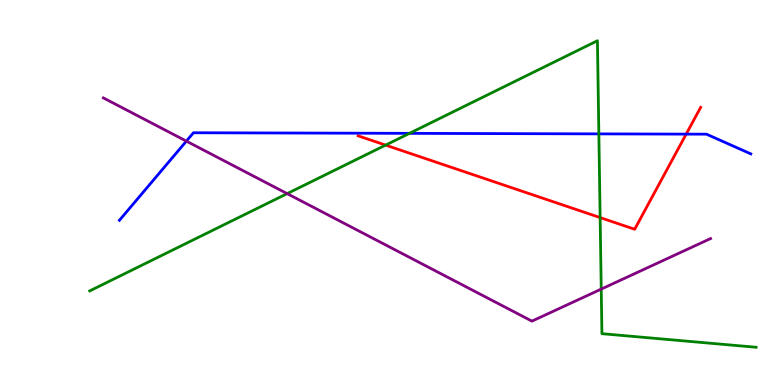[{'lines': ['blue', 'red'], 'intersections': [{'x': 8.85, 'y': 6.52}]}, {'lines': ['green', 'red'], 'intersections': [{'x': 4.98, 'y': 6.23}, {'x': 7.74, 'y': 4.35}]}, {'lines': ['purple', 'red'], 'intersections': []}, {'lines': ['blue', 'green'], 'intersections': [{'x': 5.28, 'y': 6.54}, {'x': 7.73, 'y': 6.52}]}, {'lines': ['blue', 'purple'], 'intersections': [{'x': 2.4, 'y': 6.33}]}, {'lines': ['green', 'purple'], 'intersections': [{'x': 3.71, 'y': 4.97}, {'x': 7.76, 'y': 2.49}]}]